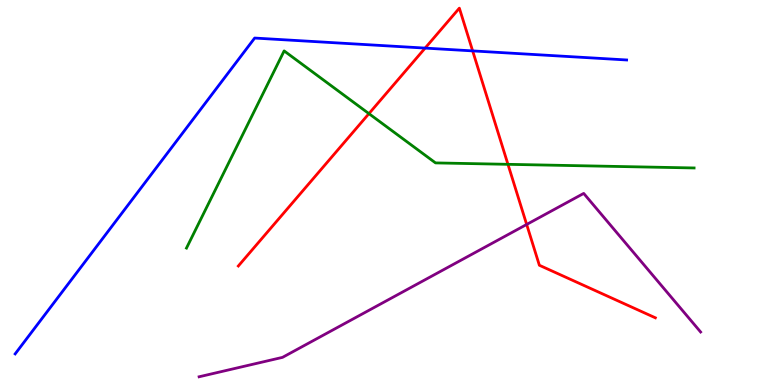[{'lines': ['blue', 'red'], 'intersections': [{'x': 5.49, 'y': 8.75}, {'x': 6.1, 'y': 8.68}]}, {'lines': ['green', 'red'], 'intersections': [{'x': 4.76, 'y': 7.05}, {'x': 6.55, 'y': 5.73}]}, {'lines': ['purple', 'red'], 'intersections': [{'x': 6.8, 'y': 4.17}]}, {'lines': ['blue', 'green'], 'intersections': []}, {'lines': ['blue', 'purple'], 'intersections': []}, {'lines': ['green', 'purple'], 'intersections': []}]